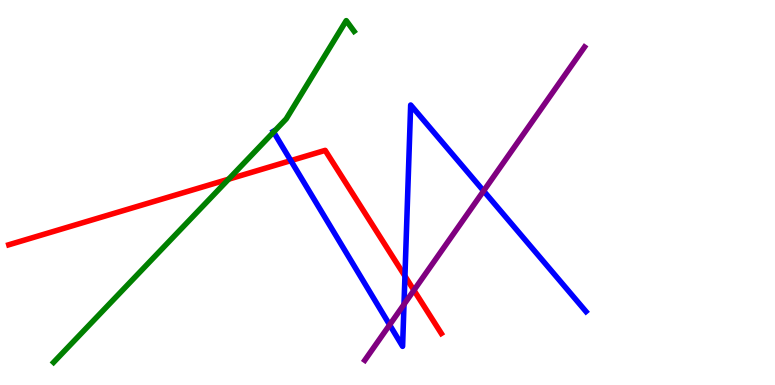[{'lines': ['blue', 'red'], 'intersections': [{'x': 3.75, 'y': 5.83}, {'x': 5.23, 'y': 2.83}]}, {'lines': ['green', 'red'], 'intersections': [{'x': 2.95, 'y': 5.35}]}, {'lines': ['purple', 'red'], 'intersections': [{'x': 5.34, 'y': 2.46}]}, {'lines': ['blue', 'green'], 'intersections': [{'x': 3.53, 'y': 6.57}]}, {'lines': ['blue', 'purple'], 'intersections': [{'x': 5.03, 'y': 1.56}, {'x': 5.21, 'y': 2.09}, {'x': 6.24, 'y': 5.04}]}, {'lines': ['green', 'purple'], 'intersections': []}]